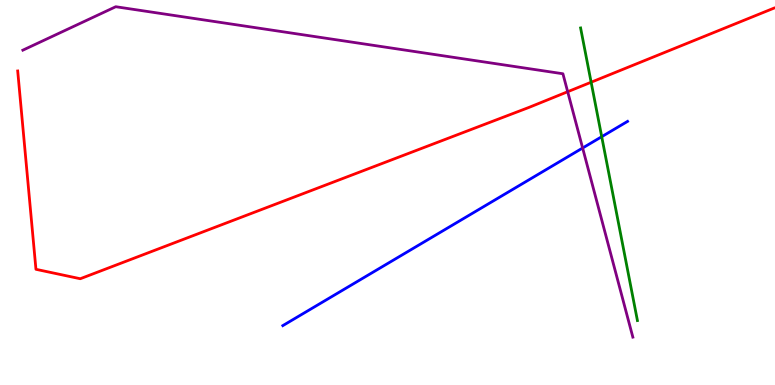[{'lines': ['blue', 'red'], 'intersections': []}, {'lines': ['green', 'red'], 'intersections': [{'x': 7.63, 'y': 7.86}]}, {'lines': ['purple', 'red'], 'intersections': [{'x': 7.32, 'y': 7.62}]}, {'lines': ['blue', 'green'], 'intersections': [{'x': 7.76, 'y': 6.45}]}, {'lines': ['blue', 'purple'], 'intersections': [{'x': 7.52, 'y': 6.16}]}, {'lines': ['green', 'purple'], 'intersections': []}]